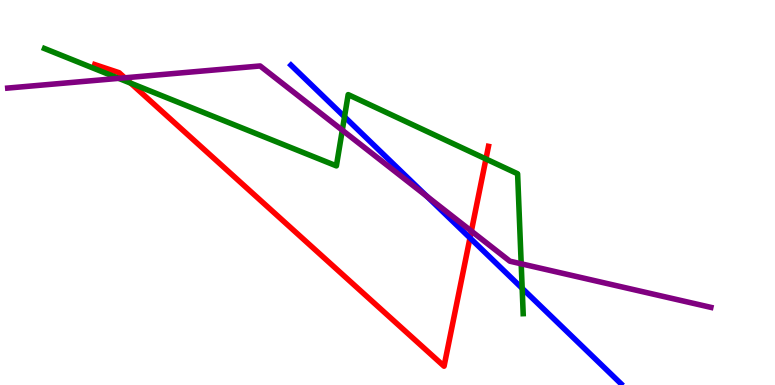[{'lines': ['blue', 'red'], 'intersections': [{'x': 6.06, 'y': 3.82}]}, {'lines': ['green', 'red'], 'intersections': [{'x': 1.69, 'y': 7.84}, {'x': 6.27, 'y': 5.87}]}, {'lines': ['purple', 'red'], 'intersections': [{'x': 1.61, 'y': 7.98}, {'x': 6.08, 'y': 4.0}]}, {'lines': ['blue', 'green'], 'intersections': [{'x': 4.45, 'y': 6.97}, {'x': 6.74, 'y': 2.51}]}, {'lines': ['blue', 'purple'], 'intersections': [{'x': 5.51, 'y': 4.9}]}, {'lines': ['green', 'purple'], 'intersections': [{'x': 1.53, 'y': 7.96}, {'x': 4.42, 'y': 6.62}, {'x': 6.73, 'y': 3.15}]}]